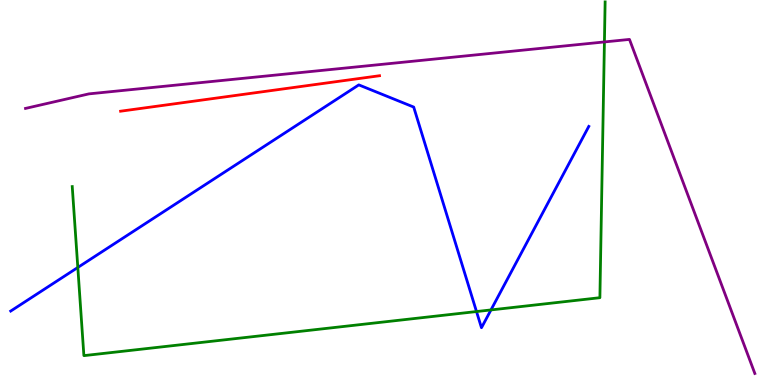[{'lines': ['blue', 'red'], 'intersections': []}, {'lines': ['green', 'red'], 'intersections': []}, {'lines': ['purple', 'red'], 'intersections': []}, {'lines': ['blue', 'green'], 'intersections': [{'x': 1.0, 'y': 3.05}, {'x': 6.15, 'y': 1.91}, {'x': 6.34, 'y': 1.95}]}, {'lines': ['blue', 'purple'], 'intersections': []}, {'lines': ['green', 'purple'], 'intersections': [{'x': 7.8, 'y': 8.91}]}]